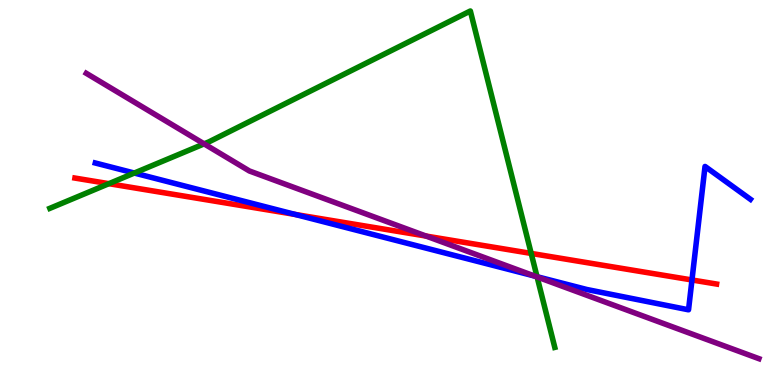[{'lines': ['blue', 'red'], 'intersections': [{'x': 3.81, 'y': 4.43}, {'x': 8.93, 'y': 2.73}]}, {'lines': ['green', 'red'], 'intersections': [{'x': 1.4, 'y': 5.23}, {'x': 6.85, 'y': 3.42}]}, {'lines': ['purple', 'red'], 'intersections': [{'x': 5.5, 'y': 3.87}]}, {'lines': ['blue', 'green'], 'intersections': [{'x': 1.73, 'y': 5.51}, {'x': 6.93, 'y': 2.81}]}, {'lines': ['blue', 'purple'], 'intersections': [{'x': 6.9, 'y': 2.83}]}, {'lines': ['green', 'purple'], 'intersections': [{'x': 2.63, 'y': 6.26}, {'x': 6.93, 'y': 2.81}]}]